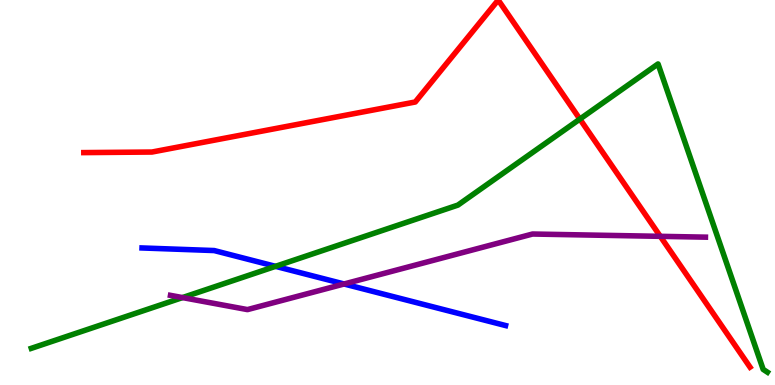[{'lines': ['blue', 'red'], 'intersections': []}, {'lines': ['green', 'red'], 'intersections': [{'x': 7.48, 'y': 6.91}]}, {'lines': ['purple', 'red'], 'intersections': [{'x': 8.52, 'y': 3.86}]}, {'lines': ['blue', 'green'], 'intersections': [{'x': 3.56, 'y': 3.08}]}, {'lines': ['blue', 'purple'], 'intersections': [{'x': 4.44, 'y': 2.62}]}, {'lines': ['green', 'purple'], 'intersections': [{'x': 2.35, 'y': 2.27}]}]